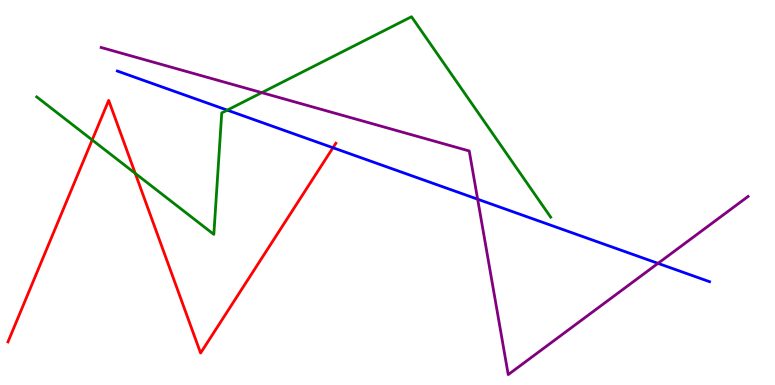[{'lines': ['blue', 'red'], 'intersections': [{'x': 4.3, 'y': 6.16}]}, {'lines': ['green', 'red'], 'intersections': [{'x': 1.19, 'y': 6.36}, {'x': 1.75, 'y': 5.5}]}, {'lines': ['purple', 'red'], 'intersections': []}, {'lines': ['blue', 'green'], 'intersections': [{'x': 2.93, 'y': 7.14}]}, {'lines': ['blue', 'purple'], 'intersections': [{'x': 6.16, 'y': 4.83}, {'x': 8.49, 'y': 3.16}]}, {'lines': ['green', 'purple'], 'intersections': [{'x': 3.38, 'y': 7.59}]}]